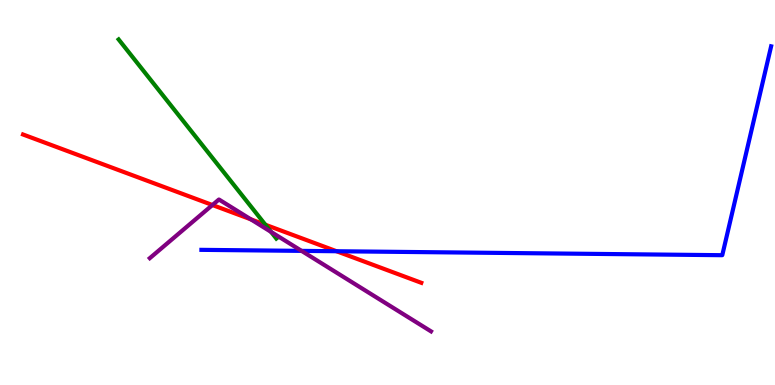[{'lines': ['blue', 'red'], 'intersections': [{'x': 4.34, 'y': 3.47}]}, {'lines': ['green', 'red'], 'intersections': [{'x': 3.42, 'y': 4.16}]}, {'lines': ['purple', 'red'], 'intersections': [{'x': 2.74, 'y': 4.67}, {'x': 3.24, 'y': 4.3}]}, {'lines': ['blue', 'green'], 'intersections': []}, {'lines': ['blue', 'purple'], 'intersections': [{'x': 3.89, 'y': 3.48}]}, {'lines': ['green', 'purple'], 'intersections': [{'x': 3.5, 'y': 3.98}]}]